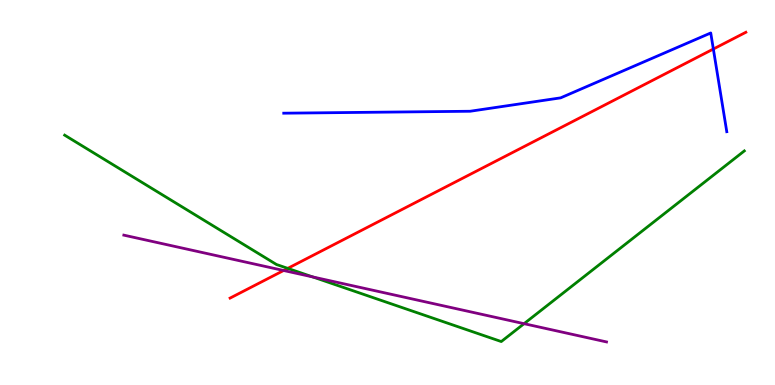[{'lines': ['blue', 'red'], 'intersections': [{'x': 9.2, 'y': 8.73}]}, {'lines': ['green', 'red'], 'intersections': [{'x': 3.71, 'y': 3.03}]}, {'lines': ['purple', 'red'], 'intersections': [{'x': 3.66, 'y': 2.97}]}, {'lines': ['blue', 'green'], 'intersections': []}, {'lines': ['blue', 'purple'], 'intersections': []}, {'lines': ['green', 'purple'], 'intersections': [{'x': 4.04, 'y': 2.81}, {'x': 6.76, 'y': 1.59}]}]